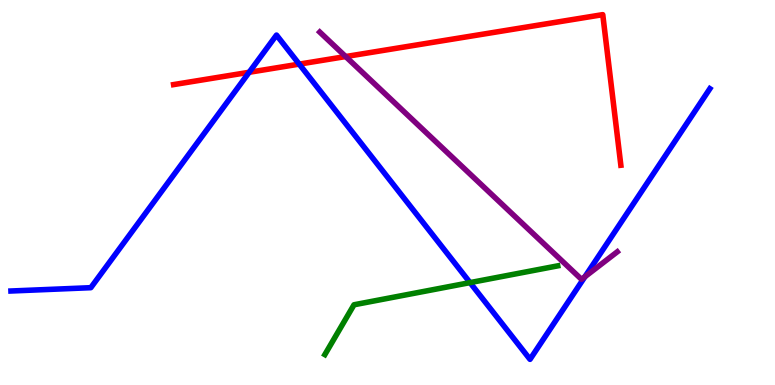[{'lines': ['blue', 'red'], 'intersections': [{'x': 3.21, 'y': 8.12}, {'x': 3.86, 'y': 8.33}]}, {'lines': ['green', 'red'], 'intersections': []}, {'lines': ['purple', 'red'], 'intersections': [{'x': 4.46, 'y': 8.53}]}, {'lines': ['blue', 'green'], 'intersections': [{'x': 6.06, 'y': 2.66}]}, {'lines': ['blue', 'purple'], 'intersections': [{'x': 7.55, 'y': 2.81}]}, {'lines': ['green', 'purple'], 'intersections': []}]